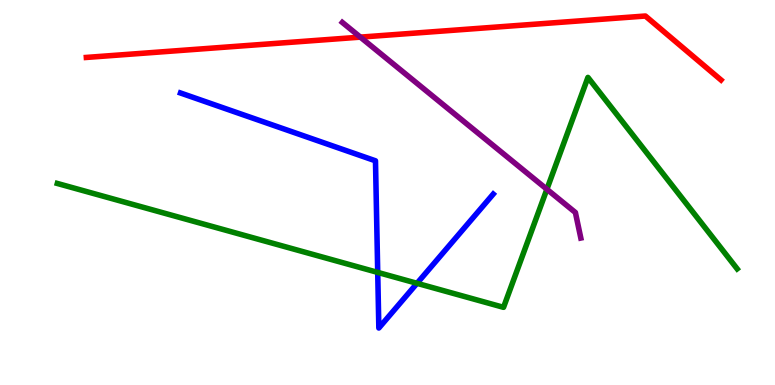[{'lines': ['blue', 'red'], 'intersections': []}, {'lines': ['green', 'red'], 'intersections': []}, {'lines': ['purple', 'red'], 'intersections': [{'x': 4.65, 'y': 9.04}]}, {'lines': ['blue', 'green'], 'intersections': [{'x': 4.87, 'y': 2.92}, {'x': 5.38, 'y': 2.64}]}, {'lines': ['blue', 'purple'], 'intersections': []}, {'lines': ['green', 'purple'], 'intersections': [{'x': 7.06, 'y': 5.08}]}]